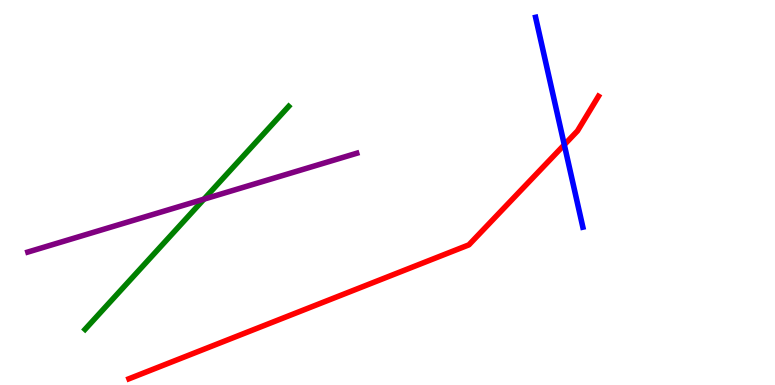[{'lines': ['blue', 'red'], 'intersections': [{'x': 7.28, 'y': 6.24}]}, {'lines': ['green', 'red'], 'intersections': []}, {'lines': ['purple', 'red'], 'intersections': []}, {'lines': ['blue', 'green'], 'intersections': []}, {'lines': ['blue', 'purple'], 'intersections': []}, {'lines': ['green', 'purple'], 'intersections': [{'x': 2.63, 'y': 4.83}]}]